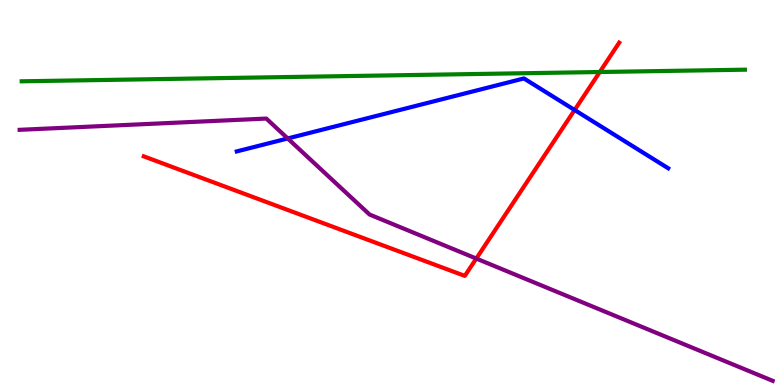[{'lines': ['blue', 'red'], 'intersections': [{'x': 7.41, 'y': 7.14}]}, {'lines': ['green', 'red'], 'intersections': [{'x': 7.74, 'y': 8.13}]}, {'lines': ['purple', 'red'], 'intersections': [{'x': 6.15, 'y': 3.28}]}, {'lines': ['blue', 'green'], 'intersections': []}, {'lines': ['blue', 'purple'], 'intersections': [{'x': 3.71, 'y': 6.4}]}, {'lines': ['green', 'purple'], 'intersections': []}]